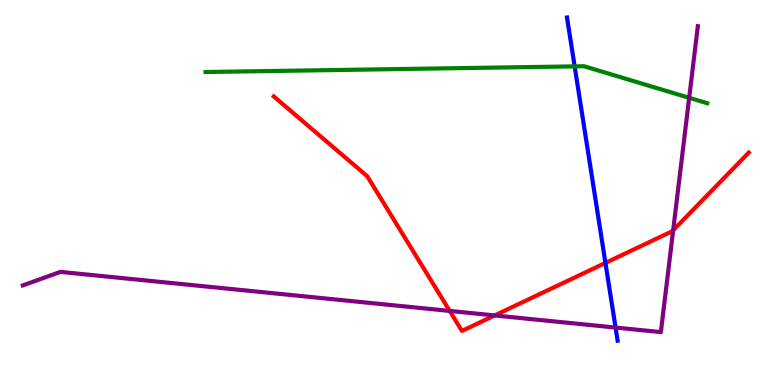[{'lines': ['blue', 'red'], 'intersections': [{'x': 7.81, 'y': 3.17}]}, {'lines': ['green', 'red'], 'intersections': []}, {'lines': ['purple', 'red'], 'intersections': [{'x': 5.8, 'y': 1.92}, {'x': 6.38, 'y': 1.81}, {'x': 8.69, 'y': 4.02}]}, {'lines': ['blue', 'green'], 'intersections': [{'x': 7.41, 'y': 8.28}]}, {'lines': ['blue', 'purple'], 'intersections': [{'x': 7.94, 'y': 1.49}]}, {'lines': ['green', 'purple'], 'intersections': [{'x': 8.89, 'y': 7.46}]}]